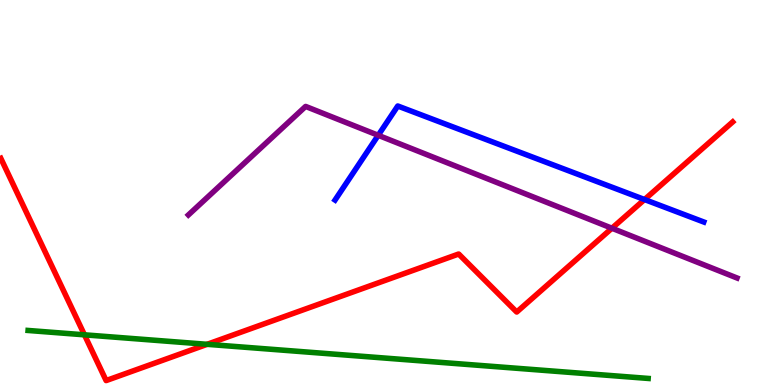[{'lines': ['blue', 'red'], 'intersections': [{'x': 8.32, 'y': 4.82}]}, {'lines': ['green', 'red'], 'intersections': [{'x': 1.09, 'y': 1.3}, {'x': 2.67, 'y': 1.06}]}, {'lines': ['purple', 'red'], 'intersections': [{'x': 7.9, 'y': 4.07}]}, {'lines': ['blue', 'green'], 'intersections': []}, {'lines': ['blue', 'purple'], 'intersections': [{'x': 4.88, 'y': 6.49}]}, {'lines': ['green', 'purple'], 'intersections': []}]